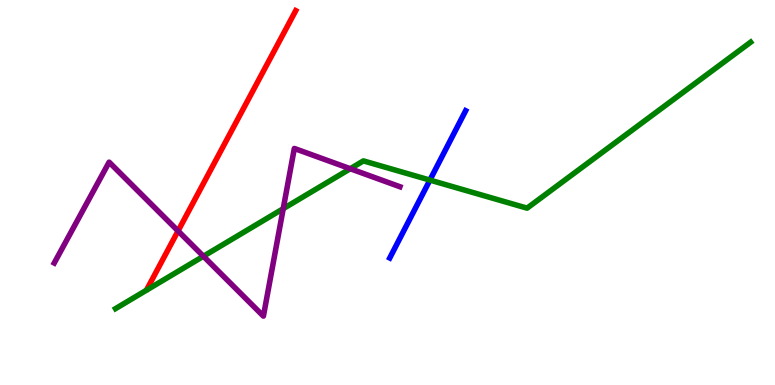[{'lines': ['blue', 'red'], 'intersections': []}, {'lines': ['green', 'red'], 'intersections': []}, {'lines': ['purple', 'red'], 'intersections': [{'x': 2.3, 'y': 4.0}]}, {'lines': ['blue', 'green'], 'intersections': [{'x': 5.55, 'y': 5.32}]}, {'lines': ['blue', 'purple'], 'intersections': []}, {'lines': ['green', 'purple'], 'intersections': [{'x': 2.62, 'y': 3.34}, {'x': 3.65, 'y': 4.58}, {'x': 4.52, 'y': 5.62}]}]